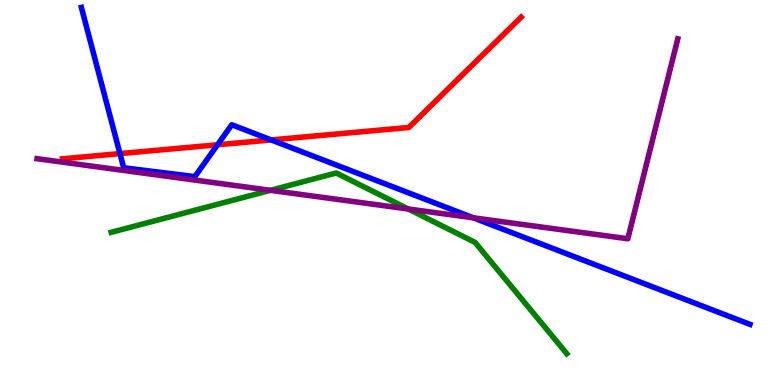[{'lines': ['blue', 'red'], 'intersections': [{'x': 1.55, 'y': 6.01}, {'x': 2.81, 'y': 6.24}, {'x': 3.5, 'y': 6.37}]}, {'lines': ['green', 'red'], 'intersections': []}, {'lines': ['purple', 'red'], 'intersections': []}, {'lines': ['blue', 'green'], 'intersections': []}, {'lines': ['blue', 'purple'], 'intersections': [{'x': 6.11, 'y': 4.34}]}, {'lines': ['green', 'purple'], 'intersections': [{'x': 3.49, 'y': 5.06}, {'x': 5.27, 'y': 4.57}]}]